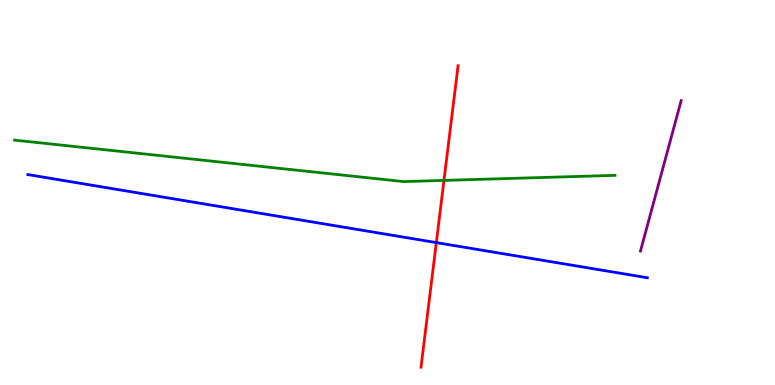[{'lines': ['blue', 'red'], 'intersections': [{'x': 5.63, 'y': 3.7}]}, {'lines': ['green', 'red'], 'intersections': [{'x': 5.73, 'y': 5.31}]}, {'lines': ['purple', 'red'], 'intersections': []}, {'lines': ['blue', 'green'], 'intersections': []}, {'lines': ['blue', 'purple'], 'intersections': []}, {'lines': ['green', 'purple'], 'intersections': []}]